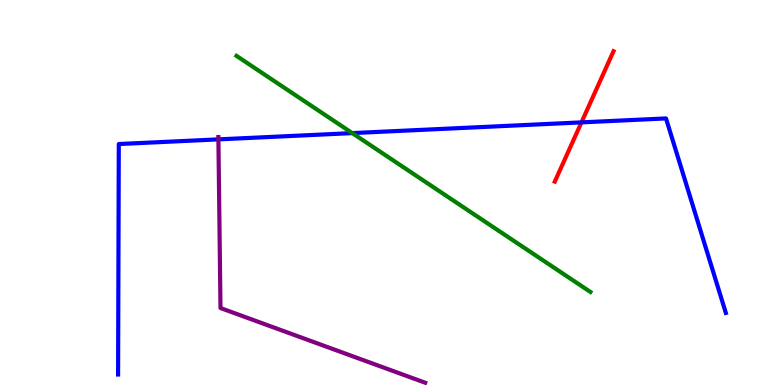[{'lines': ['blue', 'red'], 'intersections': [{'x': 7.5, 'y': 6.82}]}, {'lines': ['green', 'red'], 'intersections': []}, {'lines': ['purple', 'red'], 'intersections': []}, {'lines': ['blue', 'green'], 'intersections': [{'x': 4.55, 'y': 6.54}]}, {'lines': ['blue', 'purple'], 'intersections': [{'x': 2.82, 'y': 6.38}]}, {'lines': ['green', 'purple'], 'intersections': []}]